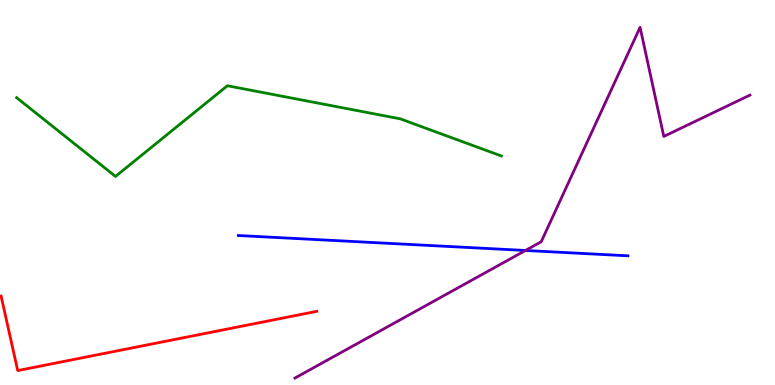[{'lines': ['blue', 'red'], 'intersections': []}, {'lines': ['green', 'red'], 'intersections': []}, {'lines': ['purple', 'red'], 'intersections': []}, {'lines': ['blue', 'green'], 'intersections': []}, {'lines': ['blue', 'purple'], 'intersections': [{'x': 6.78, 'y': 3.49}]}, {'lines': ['green', 'purple'], 'intersections': []}]